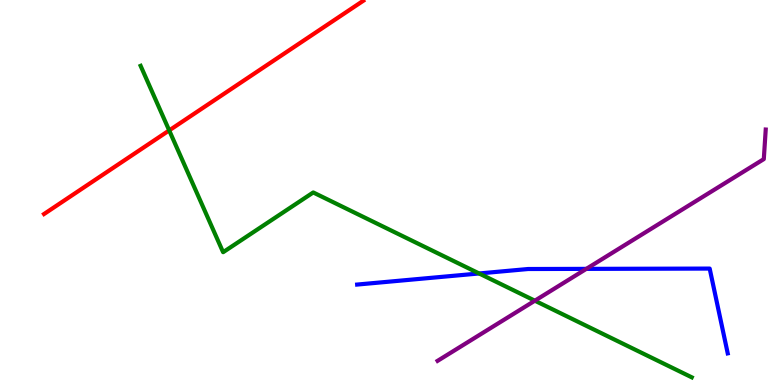[{'lines': ['blue', 'red'], 'intersections': []}, {'lines': ['green', 'red'], 'intersections': [{'x': 2.18, 'y': 6.61}]}, {'lines': ['purple', 'red'], 'intersections': []}, {'lines': ['blue', 'green'], 'intersections': [{'x': 6.18, 'y': 2.9}]}, {'lines': ['blue', 'purple'], 'intersections': [{'x': 7.57, 'y': 3.02}]}, {'lines': ['green', 'purple'], 'intersections': [{'x': 6.9, 'y': 2.19}]}]